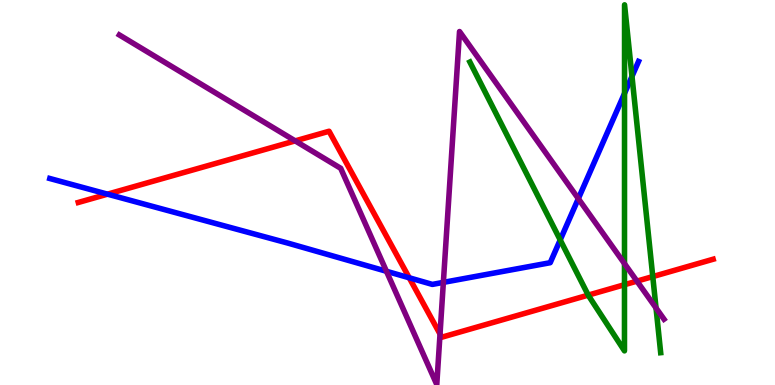[{'lines': ['blue', 'red'], 'intersections': [{'x': 1.39, 'y': 4.96}, {'x': 5.28, 'y': 2.78}]}, {'lines': ['green', 'red'], 'intersections': [{'x': 7.59, 'y': 2.33}, {'x': 8.06, 'y': 2.6}, {'x': 8.42, 'y': 2.82}]}, {'lines': ['purple', 'red'], 'intersections': [{'x': 3.81, 'y': 6.34}, {'x': 5.68, 'y': 1.32}, {'x': 8.22, 'y': 2.7}]}, {'lines': ['blue', 'green'], 'intersections': [{'x': 7.23, 'y': 3.77}, {'x': 8.06, 'y': 7.57}, {'x': 8.15, 'y': 8.02}]}, {'lines': ['blue', 'purple'], 'intersections': [{'x': 4.99, 'y': 2.95}, {'x': 5.72, 'y': 2.67}, {'x': 7.46, 'y': 4.84}]}, {'lines': ['green', 'purple'], 'intersections': [{'x': 8.06, 'y': 3.15}, {'x': 8.46, 'y': 2.0}]}]